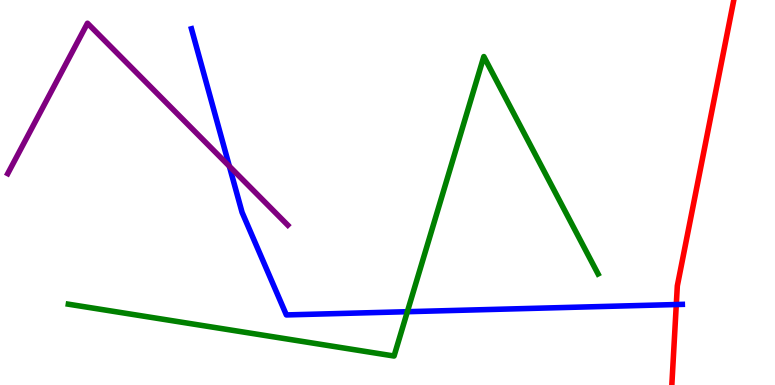[{'lines': ['blue', 'red'], 'intersections': [{'x': 8.73, 'y': 2.09}]}, {'lines': ['green', 'red'], 'intersections': []}, {'lines': ['purple', 'red'], 'intersections': []}, {'lines': ['blue', 'green'], 'intersections': [{'x': 5.26, 'y': 1.9}]}, {'lines': ['blue', 'purple'], 'intersections': [{'x': 2.96, 'y': 5.68}]}, {'lines': ['green', 'purple'], 'intersections': []}]